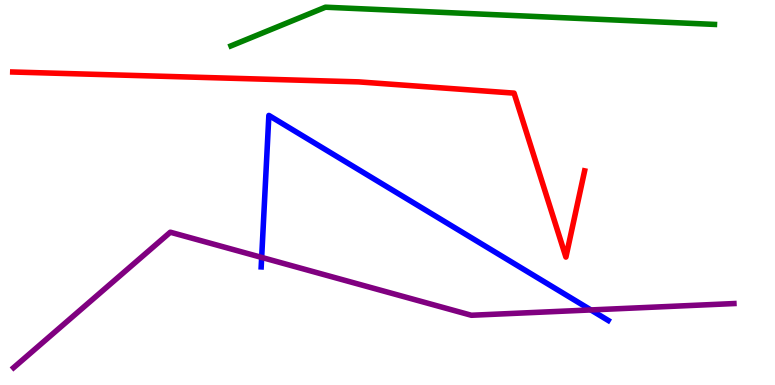[{'lines': ['blue', 'red'], 'intersections': []}, {'lines': ['green', 'red'], 'intersections': []}, {'lines': ['purple', 'red'], 'intersections': []}, {'lines': ['blue', 'green'], 'intersections': []}, {'lines': ['blue', 'purple'], 'intersections': [{'x': 3.38, 'y': 3.31}, {'x': 7.62, 'y': 1.95}]}, {'lines': ['green', 'purple'], 'intersections': []}]